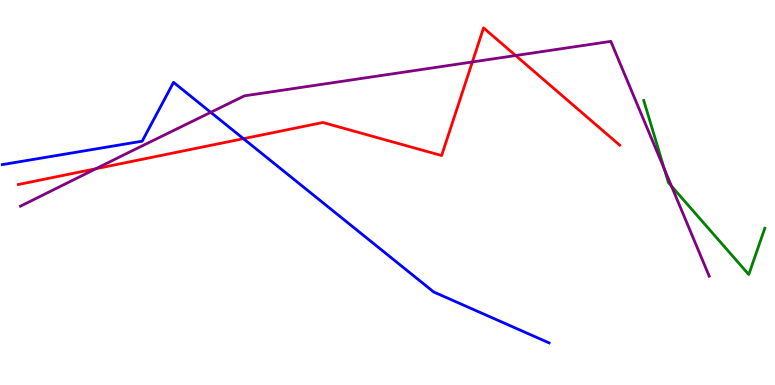[{'lines': ['blue', 'red'], 'intersections': [{'x': 3.14, 'y': 6.4}]}, {'lines': ['green', 'red'], 'intersections': []}, {'lines': ['purple', 'red'], 'intersections': [{'x': 1.24, 'y': 5.62}, {'x': 6.1, 'y': 8.39}, {'x': 6.65, 'y': 8.56}]}, {'lines': ['blue', 'green'], 'intersections': []}, {'lines': ['blue', 'purple'], 'intersections': [{'x': 2.72, 'y': 7.08}]}, {'lines': ['green', 'purple'], 'intersections': [{'x': 8.57, 'y': 5.61}, {'x': 8.66, 'y': 5.17}]}]